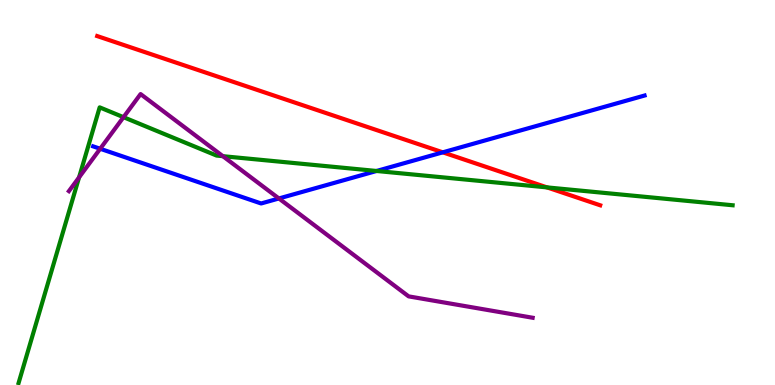[{'lines': ['blue', 'red'], 'intersections': [{'x': 5.71, 'y': 6.04}]}, {'lines': ['green', 'red'], 'intersections': [{'x': 7.06, 'y': 5.13}]}, {'lines': ['purple', 'red'], 'intersections': []}, {'lines': ['blue', 'green'], 'intersections': [{'x': 4.86, 'y': 5.56}]}, {'lines': ['blue', 'purple'], 'intersections': [{'x': 1.29, 'y': 6.14}, {'x': 3.6, 'y': 4.84}]}, {'lines': ['green', 'purple'], 'intersections': [{'x': 1.02, 'y': 5.39}, {'x': 1.59, 'y': 6.96}, {'x': 2.88, 'y': 5.94}]}]